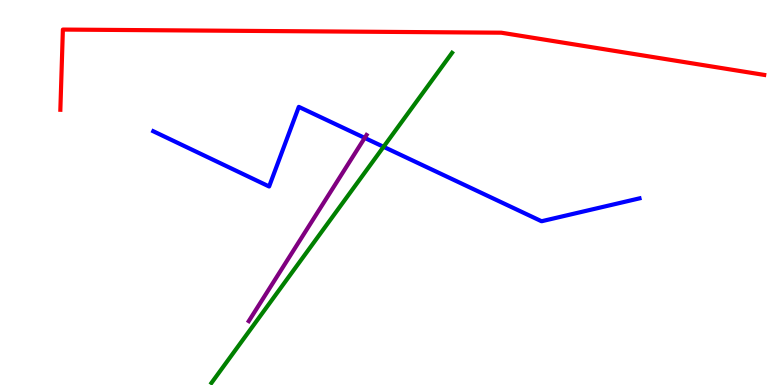[{'lines': ['blue', 'red'], 'intersections': []}, {'lines': ['green', 'red'], 'intersections': []}, {'lines': ['purple', 'red'], 'intersections': []}, {'lines': ['blue', 'green'], 'intersections': [{'x': 4.95, 'y': 6.19}]}, {'lines': ['blue', 'purple'], 'intersections': [{'x': 4.71, 'y': 6.42}]}, {'lines': ['green', 'purple'], 'intersections': []}]